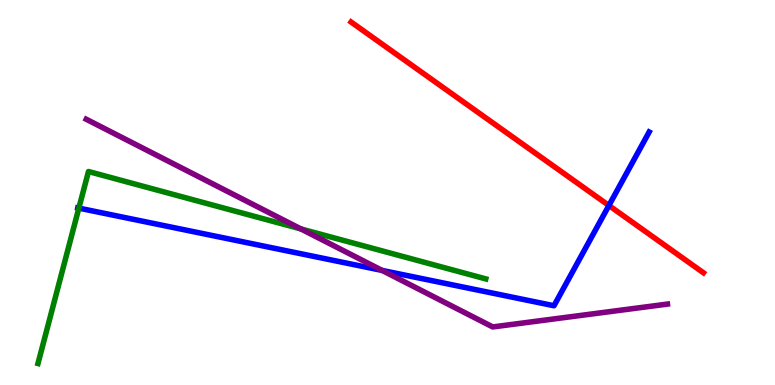[{'lines': ['blue', 'red'], 'intersections': [{'x': 7.86, 'y': 4.66}]}, {'lines': ['green', 'red'], 'intersections': []}, {'lines': ['purple', 'red'], 'intersections': []}, {'lines': ['blue', 'green'], 'intersections': [{'x': 1.02, 'y': 4.59}]}, {'lines': ['blue', 'purple'], 'intersections': [{'x': 4.93, 'y': 2.98}]}, {'lines': ['green', 'purple'], 'intersections': [{'x': 3.88, 'y': 4.05}]}]